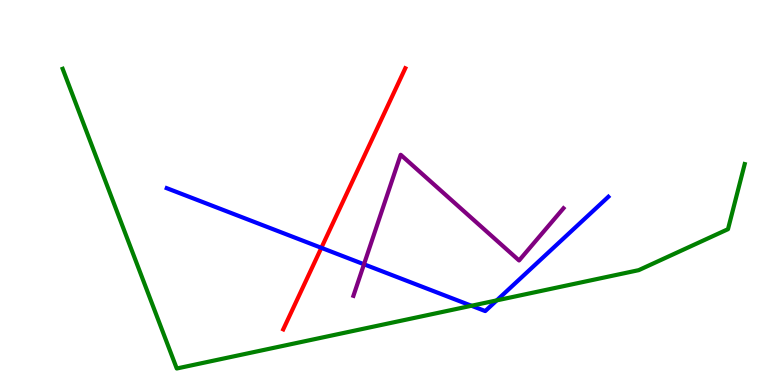[{'lines': ['blue', 'red'], 'intersections': [{'x': 4.15, 'y': 3.56}]}, {'lines': ['green', 'red'], 'intersections': []}, {'lines': ['purple', 'red'], 'intersections': []}, {'lines': ['blue', 'green'], 'intersections': [{'x': 6.08, 'y': 2.06}, {'x': 6.41, 'y': 2.2}]}, {'lines': ['blue', 'purple'], 'intersections': [{'x': 4.7, 'y': 3.14}]}, {'lines': ['green', 'purple'], 'intersections': []}]